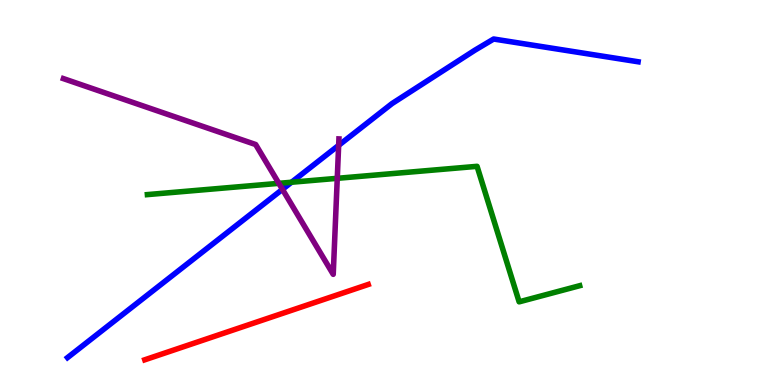[{'lines': ['blue', 'red'], 'intersections': []}, {'lines': ['green', 'red'], 'intersections': []}, {'lines': ['purple', 'red'], 'intersections': []}, {'lines': ['blue', 'green'], 'intersections': [{'x': 3.76, 'y': 5.27}]}, {'lines': ['blue', 'purple'], 'intersections': [{'x': 3.64, 'y': 5.08}, {'x': 4.37, 'y': 6.22}]}, {'lines': ['green', 'purple'], 'intersections': [{'x': 3.6, 'y': 5.24}, {'x': 4.35, 'y': 5.37}]}]